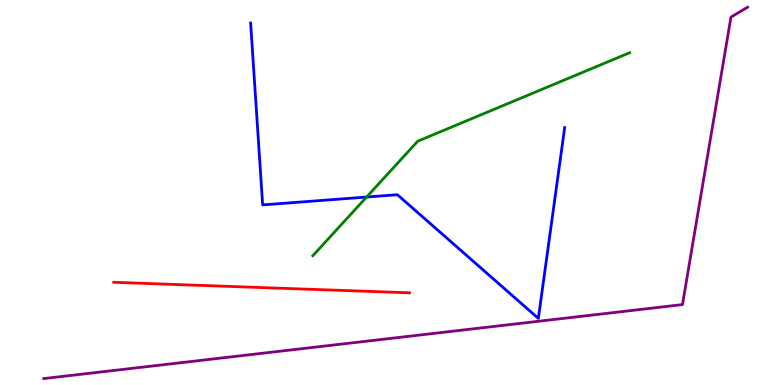[{'lines': ['blue', 'red'], 'intersections': []}, {'lines': ['green', 'red'], 'intersections': []}, {'lines': ['purple', 'red'], 'intersections': []}, {'lines': ['blue', 'green'], 'intersections': [{'x': 4.73, 'y': 4.88}]}, {'lines': ['blue', 'purple'], 'intersections': []}, {'lines': ['green', 'purple'], 'intersections': []}]